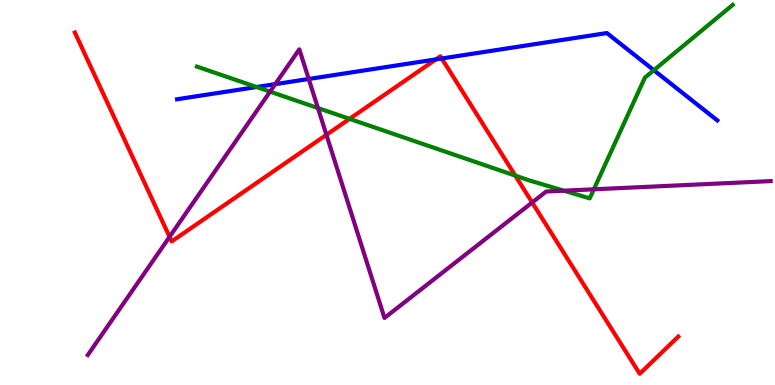[{'lines': ['blue', 'red'], 'intersections': [{'x': 5.62, 'y': 8.46}, {'x': 5.7, 'y': 8.48}]}, {'lines': ['green', 'red'], 'intersections': [{'x': 4.51, 'y': 6.91}, {'x': 6.65, 'y': 5.44}]}, {'lines': ['purple', 'red'], 'intersections': [{'x': 2.19, 'y': 3.85}, {'x': 4.21, 'y': 6.5}, {'x': 6.87, 'y': 4.74}]}, {'lines': ['blue', 'green'], 'intersections': [{'x': 3.31, 'y': 7.74}, {'x': 8.44, 'y': 8.18}]}, {'lines': ['blue', 'purple'], 'intersections': [{'x': 3.55, 'y': 7.81}, {'x': 3.98, 'y': 7.95}]}, {'lines': ['green', 'purple'], 'intersections': [{'x': 3.48, 'y': 7.62}, {'x': 4.1, 'y': 7.19}, {'x': 7.28, 'y': 5.05}, {'x': 7.66, 'y': 5.08}]}]